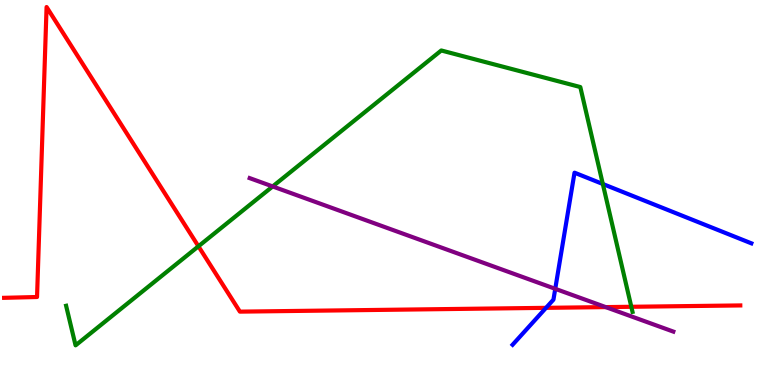[{'lines': ['blue', 'red'], 'intersections': [{'x': 7.05, 'y': 2.0}]}, {'lines': ['green', 'red'], 'intersections': [{'x': 2.56, 'y': 3.6}, {'x': 8.15, 'y': 2.03}]}, {'lines': ['purple', 'red'], 'intersections': [{'x': 7.82, 'y': 2.02}]}, {'lines': ['blue', 'green'], 'intersections': [{'x': 7.78, 'y': 5.22}]}, {'lines': ['blue', 'purple'], 'intersections': [{'x': 7.16, 'y': 2.5}]}, {'lines': ['green', 'purple'], 'intersections': [{'x': 3.52, 'y': 5.16}]}]